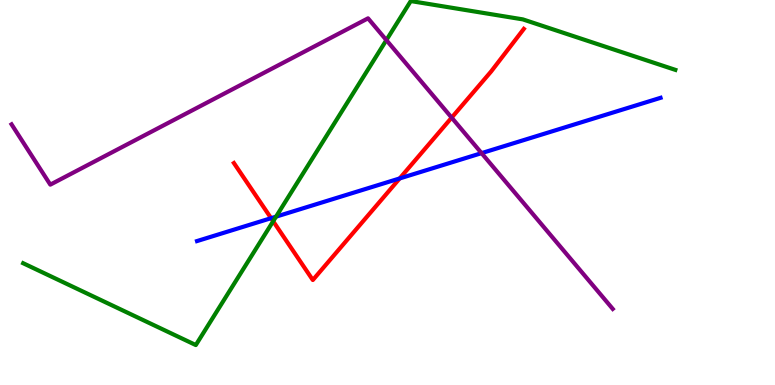[{'lines': ['blue', 'red'], 'intersections': [{'x': 3.5, 'y': 4.33}, {'x': 5.16, 'y': 5.37}]}, {'lines': ['green', 'red'], 'intersections': [{'x': 3.52, 'y': 4.25}]}, {'lines': ['purple', 'red'], 'intersections': [{'x': 5.83, 'y': 6.94}]}, {'lines': ['blue', 'green'], 'intersections': [{'x': 3.56, 'y': 4.37}]}, {'lines': ['blue', 'purple'], 'intersections': [{'x': 6.21, 'y': 6.02}]}, {'lines': ['green', 'purple'], 'intersections': [{'x': 4.99, 'y': 8.96}]}]